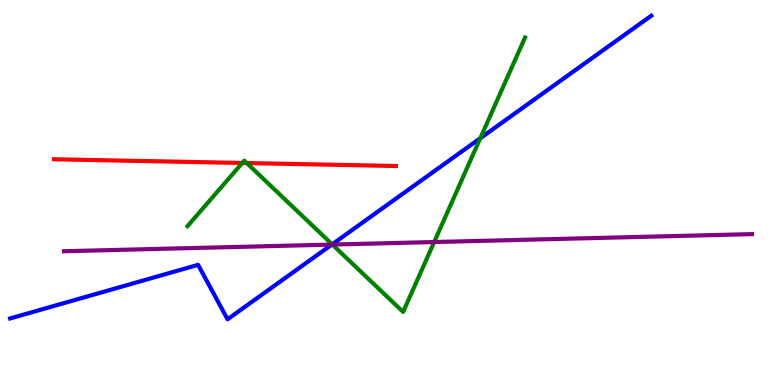[{'lines': ['blue', 'red'], 'intersections': []}, {'lines': ['green', 'red'], 'intersections': [{'x': 3.13, 'y': 5.77}, {'x': 3.18, 'y': 5.76}]}, {'lines': ['purple', 'red'], 'intersections': []}, {'lines': ['blue', 'green'], 'intersections': [{'x': 4.29, 'y': 3.65}, {'x': 6.2, 'y': 6.41}]}, {'lines': ['blue', 'purple'], 'intersections': [{'x': 4.28, 'y': 3.65}]}, {'lines': ['green', 'purple'], 'intersections': [{'x': 4.29, 'y': 3.65}, {'x': 5.6, 'y': 3.71}]}]